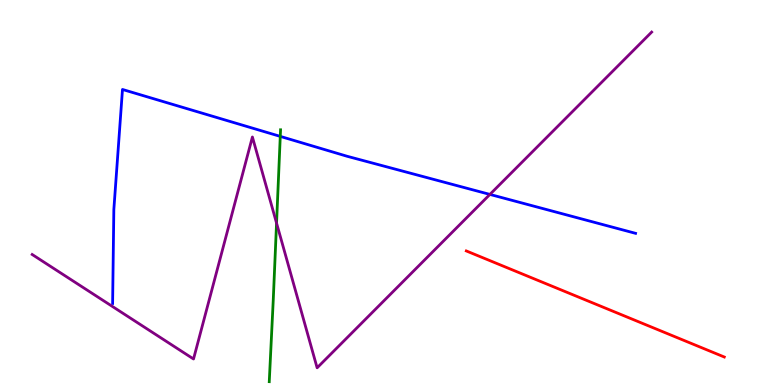[{'lines': ['blue', 'red'], 'intersections': []}, {'lines': ['green', 'red'], 'intersections': []}, {'lines': ['purple', 'red'], 'intersections': []}, {'lines': ['blue', 'green'], 'intersections': [{'x': 3.62, 'y': 6.46}]}, {'lines': ['blue', 'purple'], 'intersections': [{'x': 6.32, 'y': 4.95}]}, {'lines': ['green', 'purple'], 'intersections': [{'x': 3.57, 'y': 4.21}]}]